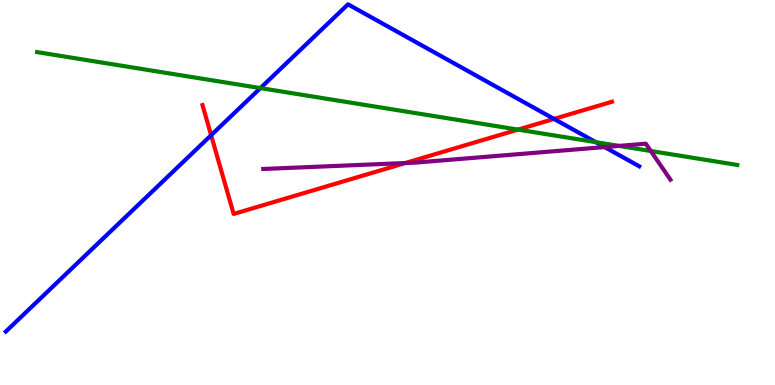[{'lines': ['blue', 'red'], 'intersections': [{'x': 2.72, 'y': 6.49}, {'x': 7.15, 'y': 6.91}]}, {'lines': ['green', 'red'], 'intersections': [{'x': 6.68, 'y': 6.63}]}, {'lines': ['purple', 'red'], 'intersections': [{'x': 5.23, 'y': 5.77}]}, {'lines': ['blue', 'green'], 'intersections': [{'x': 3.36, 'y': 7.71}, {'x': 7.69, 'y': 6.31}]}, {'lines': ['blue', 'purple'], 'intersections': [{'x': 7.8, 'y': 6.18}]}, {'lines': ['green', 'purple'], 'intersections': [{'x': 7.99, 'y': 6.21}, {'x': 8.4, 'y': 6.08}]}]